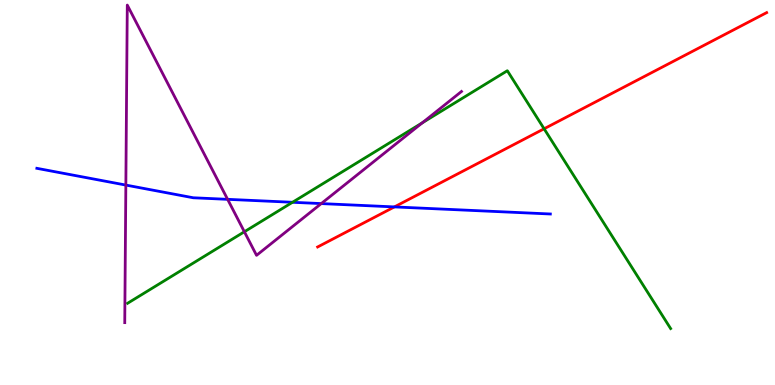[{'lines': ['blue', 'red'], 'intersections': [{'x': 5.09, 'y': 4.63}]}, {'lines': ['green', 'red'], 'intersections': [{'x': 7.02, 'y': 6.66}]}, {'lines': ['purple', 'red'], 'intersections': []}, {'lines': ['blue', 'green'], 'intersections': [{'x': 3.77, 'y': 4.75}]}, {'lines': ['blue', 'purple'], 'intersections': [{'x': 1.62, 'y': 5.19}, {'x': 2.94, 'y': 4.82}, {'x': 4.15, 'y': 4.71}]}, {'lines': ['green', 'purple'], 'intersections': [{'x': 3.15, 'y': 3.98}, {'x': 5.45, 'y': 6.81}]}]